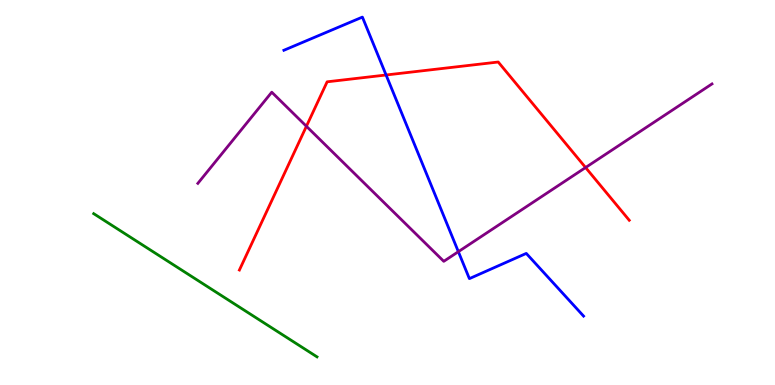[{'lines': ['blue', 'red'], 'intersections': [{'x': 4.98, 'y': 8.05}]}, {'lines': ['green', 'red'], 'intersections': []}, {'lines': ['purple', 'red'], 'intersections': [{'x': 3.95, 'y': 6.72}, {'x': 7.56, 'y': 5.65}]}, {'lines': ['blue', 'green'], 'intersections': []}, {'lines': ['blue', 'purple'], 'intersections': [{'x': 5.91, 'y': 3.46}]}, {'lines': ['green', 'purple'], 'intersections': []}]